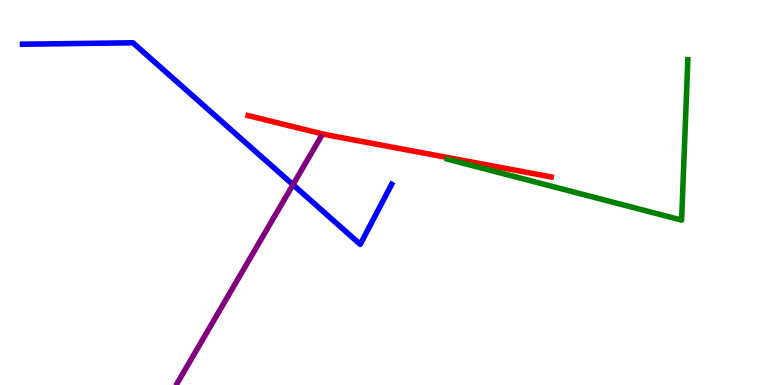[{'lines': ['blue', 'red'], 'intersections': []}, {'lines': ['green', 'red'], 'intersections': []}, {'lines': ['purple', 'red'], 'intersections': []}, {'lines': ['blue', 'green'], 'intersections': []}, {'lines': ['blue', 'purple'], 'intersections': [{'x': 3.78, 'y': 5.2}]}, {'lines': ['green', 'purple'], 'intersections': []}]